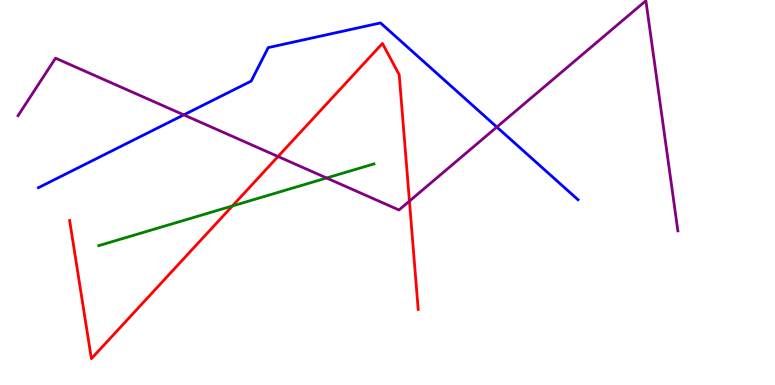[{'lines': ['blue', 'red'], 'intersections': []}, {'lines': ['green', 'red'], 'intersections': [{'x': 3.0, 'y': 4.65}]}, {'lines': ['purple', 'red'], 'intersections': [{'x': 3.59, 'y': 5.93}, {'x': 5.28, 'y': 4.78}]}, {'lines': ['blue', 'green'], 'intersections': []}, {'lines': ['blue', 'purple'], 'intersections': [{'x': 2.37, 'y': 7.02}, {'x': 6.41, 'y': 6.7}]}, {'lines': ['green', 'purple'], 'intersections': [{'x': 4.21, 'y': 5.38}]}]